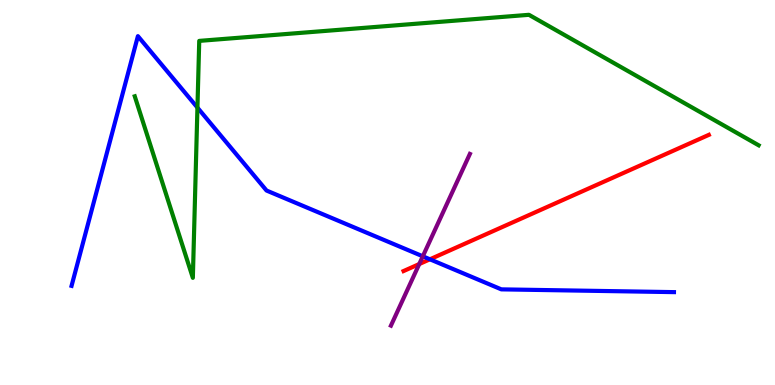[{'lines': ['blue', 'red'], 'intersections': [{'x': 5.55, 'y': 3.27}]}, {'lines': ['green', 'red'], 'intersections': []}, {'lines': ['purple', 'red'], 'intersections': [{'x': 5.41, 'y': 3.14}]}, {'lines': ['blue', 'green'], 'intersections': [{'x': 2.55, 'y': 7.21}]}, {'lines': ['blue', 'purple'], 'intersections': [{'x': 5.46, 'y': 3.34}]}, {'lines': ['green', 'purple'], 'intersections': []}]